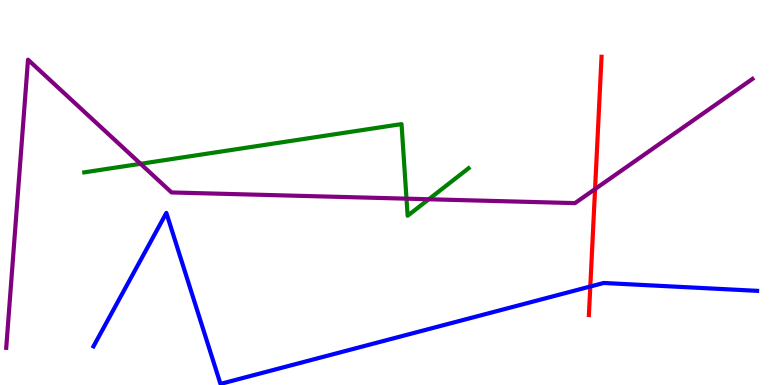[{'lines': ['blue', 'red'], 'intersections': [{'x': 7.62, 'y': 2.56}]}, {'lines': ['green', 'red'], 'intersections': []}, {'lines': ['purple', 'red'], 'intersections': [{'x': 7.68, 'y': 5.09}]}, {'lines': ['blue', 'green'], 'intersections': []}, {'lines': ['blue', 'purple'], 'intersections': []}, {'lines': ['green', 'purple'], 'intersections': [{'x': 1.81, 'y': 5.75}, {'x': 5.25, 'y': 4.84}, {'x': 5.53, 'y': 4.82}]}]